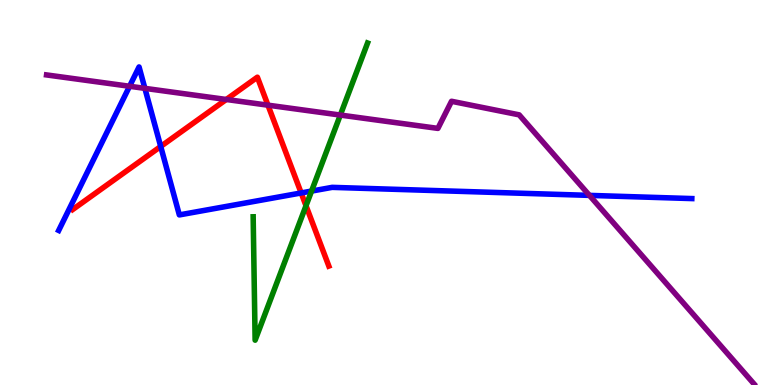[{'lines': ['blue', 'red'], 'intersections': [{'x': 2.07, 'y': 6.2}, {'x': 3.89, 'y': 4.99}]}, {'lines': ['green', 'red'], 'intersections': [{'x': 3.95, 'y': 4.66}]}, {'lines': ['purple', 'red'], 'intersections': [{'x': 2.92, 'y': 7.42}, {'x': 3.46, 'y': 7.27}]}, {'lines': ['blue', 'green'], 'intersections': [{'x': 4.02, 'y': 5.04}]}, {'lines': ['blue', 'purple'], 'intersections': [{'x': 1.67, 'y': 7.76}, {'x': 1.87, 'y': 7.7}, {'x': 7.61, 'y': 4.93}]}, {'lines': ['green', 'purple'], 'intersections': [{'x': 4.39, 'y': 7.01}]}]